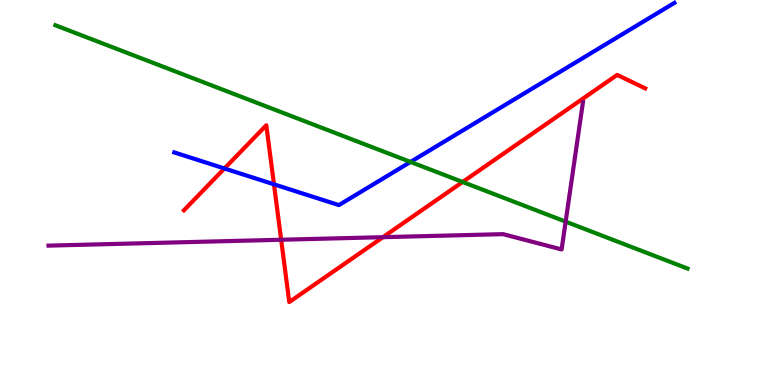[{'lines': ['blue', 'red'], 'intersections': [{'x': 2.9, 'y': 5.62}, {'x': 3.54, 'y': 5.21}]}, {'lines': ['green', 'red'], 'intersections': [{'x': 5.97, 'y': 5.27}]}, {'lines': ['purple', 'red'], 'intersections': [{'x': 3.63, 'y': 3.77}, {'x': 4.94, 'y': 3.84}]}, {'lines': ['blue', 'green'], 'intersections': [{'x': 5.3, 'y': 5.79}]}, {'lines': ['blue', 'purple'], 'intersections': []}, {'lines': ['green', 'purple'], 'intersections': [{'x': 7.3, 'y': 4.24}]}]